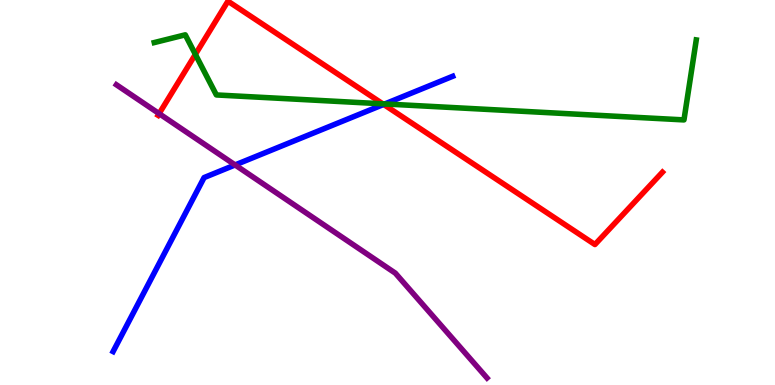[{'lines': ['blue', 'red'], 'intersections': [{'x': 4.95, 'y': 7.29}]}, {'lines': ['green', 'red'], 'intersections': [{'x': 2.52, 'y': 8.59}, {'x': 4.94, 'y': 7.3}]}, {'lines': ['purple', 'red'], 'intersections': [{'x': 2.05, 'y': 7.05}]}, {'lines': ['blue', 'green'], 'intersections': [{'x': 4.97, 'y': 7.3}]}, {'lines': ['blue', 'purple'], 'intersections': [{'x': 3.03, 'y': 5.72}]}, {'lines': ['green', 'purple'], 'intersections': []}]